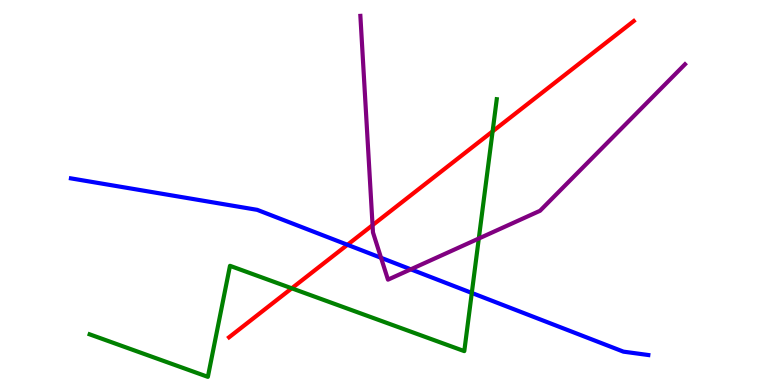[{'lines': ['blue', 'red'], 'intersections': [{'x': 4.48, 'y': 3.64}]}, {'lines': ['green', 'red'], 'intersections': [{'x': 3.76, 'y': 2.51}, {'x': 6.36, 'y': 6.59}]}, {'lines': ['purple', 'red'], 'intersections': [{'x': 4.81, 'y': 4.15}]}, {'lines': ['blue', 'green'], 'intersections': [{'x': 6.09, 'y': 2.39}]}, {'lines': ['blue', 'purple'], 'intersections': [{'x': 4.92, 'y': 3.3}, {'x': 5.3, 'y': 3.0}]}, {'lines': ['green', 'purple'], 'intersections': [{'x': 6.18, 'y': 3.8}]}]